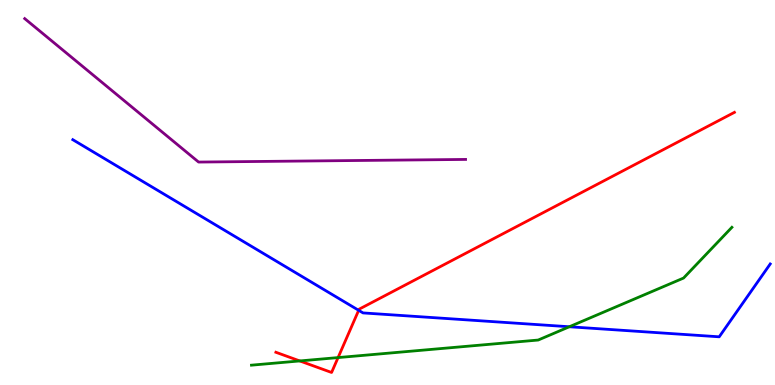[{'lines': ['blue', 'red'], 'intersections': [{'x': 4.63, 'y': 1.94}]}, {'lines': ['green', 'red'], 'intersections': [{'x': 3.87, 'y': 0.625}, {'x': 4.36, 'y': 0.712}]}, {'lines': ['purple', 'red'], 'intersections': []}, {'lines': ['blue', 'green'], 'intersections': [{'x': 7.35, 'y': 1.51}]}, {'lines': ['blue', 'purple'], 'intersections': []}, {'lines': ['green', 'purple'], 'intersections': []}]